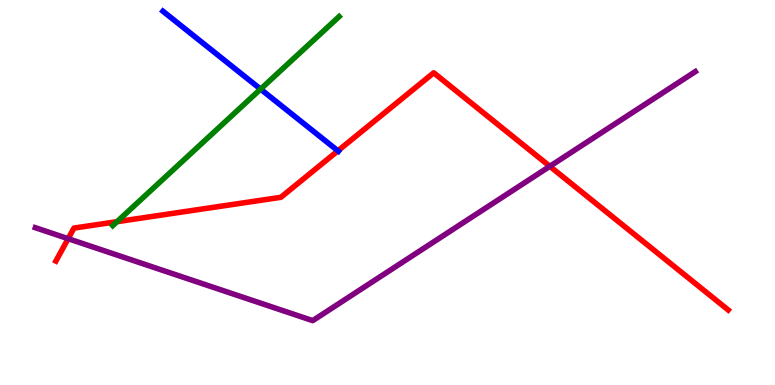[{'lines': ['blue', 'red'], 'intersections': [{'x': 4.36, 'y': 6.08}]}, {'lines': ['green', 'red'], 'intersections': [{'x': 1.51, 'y': 4.24}]}, {'lines': ['purple', 'red'], 'intersections': [{'x': 0.879, 'y': 3.8}, {'x': 7.09, 'y': 5.68}]}, {'lines': ['blue', 'green'], 'intersections': [{'x': 3.36, 'y': 7.69}]}, {'lines': ['blue', 'purple'], 'intersections': []}, {'lines': ['green', 'purple'], 'intersections': []}]